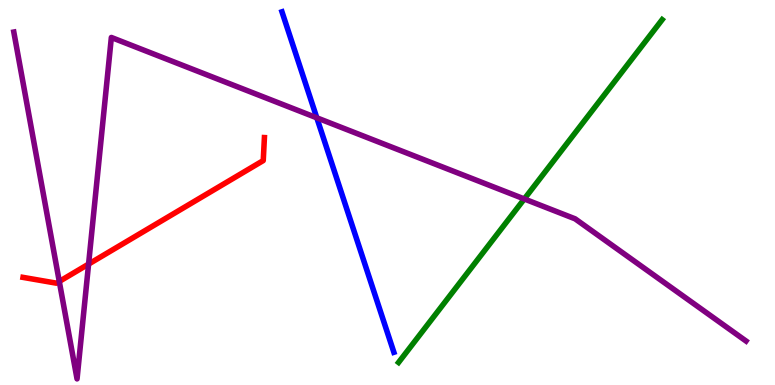[{'lines': ['blue', 'red'], 'intersections': []}, {'lines': ['green', 'red'], 'intersections': []}, {'lines': ['purple', 'red'], 'intersections': [{'x': 0.765, 'y': 2.69}, {'x': 1.14, 'y': 3.14}]}, {'lines': ['blue', 'green'], 'intersections': []}, {'lines': ['blue', 'purple'], 'intersections': [{'x': 4.09, 'y': 6.94}]}, {'lines': ['green', 'purple'], 'intersections': [{'x': 6.77, 'y': 4.83}]}]